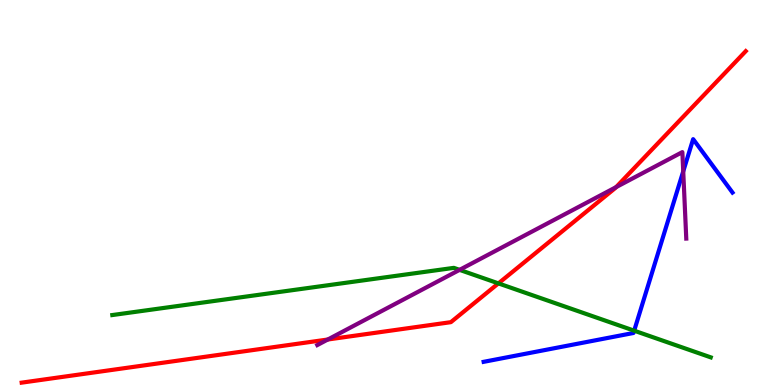[{'lines': ['blue', 'red'], 'intersections': []}, {'lines': ['green', 'red'], 'intersections': [{'x': 6.43, 'y': 2.64}]}, {'lines': ['purple', 'red'], 'intersections': [{'x': 4.23, 'y': 1.18}, {'x': 7.95, 'y': 5.14}]}, {'lines': ['blue', 'green'], 'intersections': [{'x': 8.18, 'y': 1.41}]}, {'lines': ['blue', 'purple'], 'intersections': [{'x': 8.82, 'y': 5.55}]}, {'lines': ['green', 'purple'], 'intersections': [{'x': 5.93, 'y': 2.99}]}]